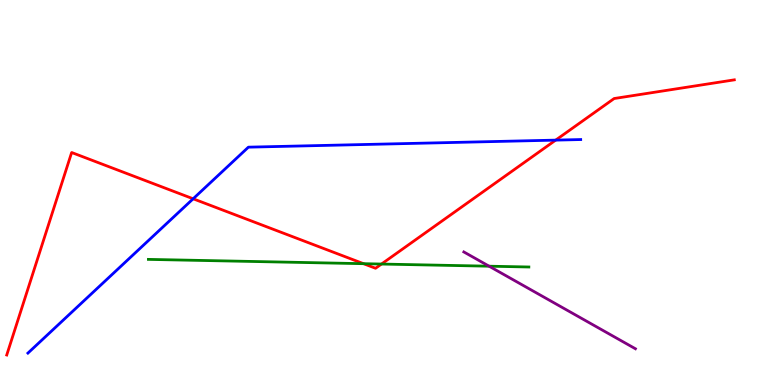[{'lines': ['blue', 'red'], 'intersections': [{'x': 2.49, 'y': 4.84}, {'x': 7.17, 'y': 6.36}]}, {'lines': ['green', 'red'], 'intersections': [{'x': 4.69, 'y': 3.15}, {'x': 4.92, 'y': 3.14}]}, {'lines': ['purple', 'red'], 'intersections': []}, {'lines': ['blue', 'green'], 'intersections': []}, {'lines': ['blue', 'purple'], 'intersections': []}, {'lines': ['green', 'purple'], 'intersections': [{'x': 6.31, 'y': 3.09}]}]